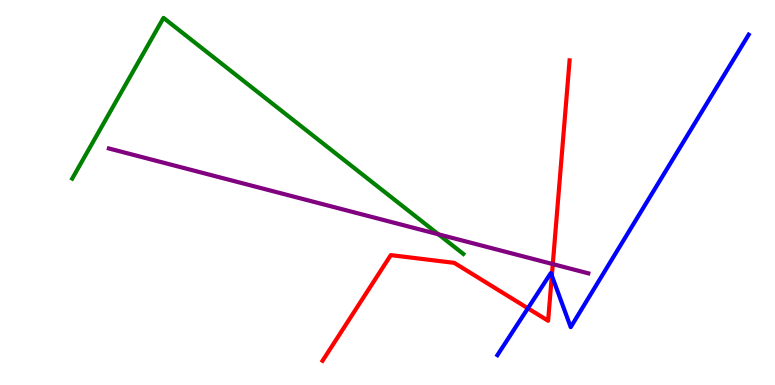[{'lines': ['blue', 'red'], 'intersections': [{'x': 6.81, 'y': 1.99}, {'x': 7.12, 'y': 2.84}]}, {'lines': ['green', 'red'], 'intersections': []}, {'lines': ['purple', 'red'], 'intersections': [{'x': 7.13, 'y': 3.14}]}, {'lines': ['blue', 'green'], 'intersections': []}, {'lines': ['blue', 'purple'], 'intersections': []}, {'lines': ['green', 'purple'], 'intersections': [{'x': 5.66, 'y': 3.91}]}]